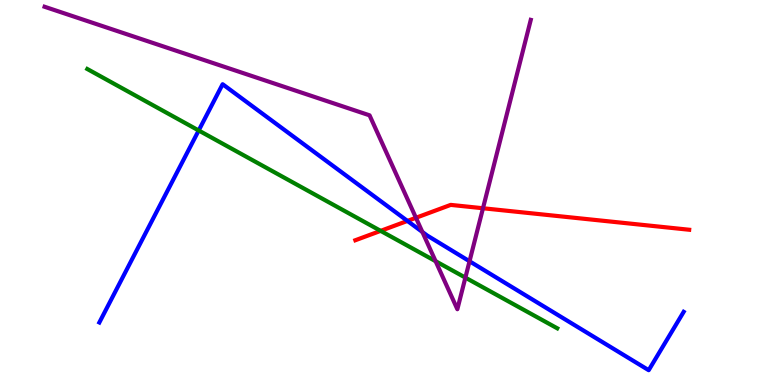[{'lines': ['blue', 'red'], 'intersections': [{'x': 5.26, 'y': 4.26}]}, {'lines': ['green', 'red'], 'intersections': [{'x': 4.91, 'y': 4.0}]}, {'lines': ['purple', 'red'], 'intersections': [{'x': 5.37, 'y': 4.34}, {'x': 6.23, 'y': 4.59}]}, {'lines': ['blue', 'green'], 'intersections': [{'x': 2.56, 'y': 6.61}]}, {'lines': ['blue', 'purple'], 'intersections': [{'x': 5.45, 'y': 3.97}, {'x': 6.06, 'y': 3.21}]}, {'lines': ['green', 'purple'], 'intersections': [{'x': 5.62, 'y': 3.22}, {'x': 6.0, 'y': 2.79}]}]